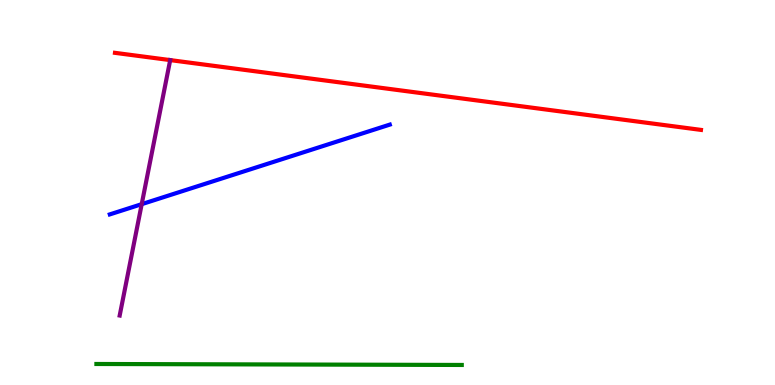[{'lines': ['blue', 'red'], 'intersections': []}, {'lines': ['green', 'red'], 'intersections': []}, {'lines': ['purple', 'red'], 'intersections': []}, {'lines': ['blue', 'green'], 'intersections': []}, {'lines': ['blue', 'purple'], 'intersections': [{'x': 1.83, 'y': 4.7}]}, {'lines': ['green', 'purple'], 'intersections': []}]